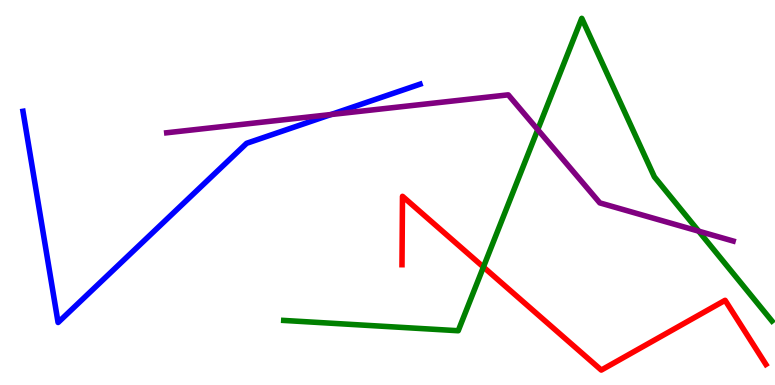[{'lines': ['blue', 'red'], 'intersections': []}, {'lines': ['green', 'red'], 'intersections': [{'x': 6.24, 'y': 3.06}]}, {'lines': ['purple', 'red'], 'intersections': []}, {'lines': ['blue', 'green'], 'intersections': []}, {'lines': ['blue', 'purple'], 'intersections': [{'x': 4.27, 'y': 7.03}]}, {'lines': ['green', 'purple'], 'intersections': [{'x': 6.94, 'y': 6.63}, {'x': 9.02, 'y': 4.0}]}]